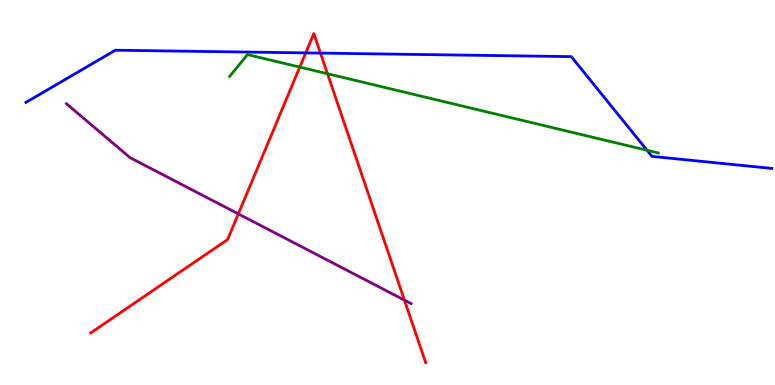[{'lines': ['blue', 'red'], 'intersections': [{'x': 3.95, 'y': 8.63}, {'x': 4.14, 'y': 8.62}]}, {'lines': ['green', 'red'], 'intersections': [{'x': 3.87, 'y': 8.26}, {'x': 4.23, 'y': 8.08}]}, {'lines': ['purple', 'red'], 'intersections': [{'x': 3.08, 'y': 4.44}, {'x': 5.22, 'y': 2.2}]}, {'lines': ['blue', 'green'], 'intersections': [{'x': 8.35, 'y': 6.1}]}, {'lines': ['blue', 'purple'], 'intersections': []}, {'lines': ['green', 'purple'], 'intersections': []}]